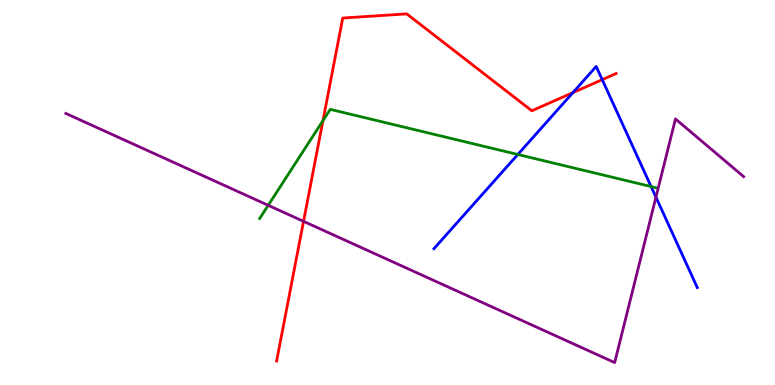[{'lines': ['blue', 'red'], 'intersections': [{'x': 7.39, 'y': 7.59}, {'x': 7.77, 'y': 7.93}]}, {'lines': ['green', 'red'], 'intersections': [{'x': 4.17, 'y': 6.87}]}, {'lines': ['purple', 'red'], 'intersections': [{'x': 3.92, 'y': 4.25}]}, {'lines': ['blue', 'green'], 'intersections': [{'x': 6.68, 'y': 5.99}, {'x': 8.4, 'y': 5.15}]}, {'lines': ['blue', 'purple'], 'intersections': [{'x': 8.46, 'y': 4.88}]}, {'lines': ['green', 'purple'], 'intersections': [{'x': 3.46, 'y': 4.67}]}]